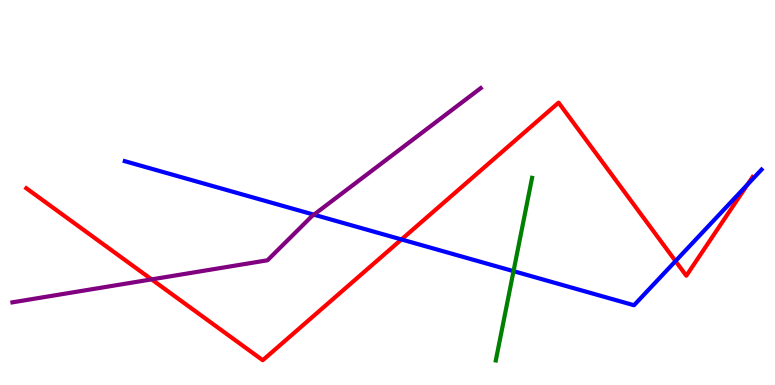[{'lines': ['blue', 'red'], 'intersections': [{'x': 5.18, 'y': 3.78}, {'x': 8.72, 'y': 3.22}, {'x': 9.65, 'y': 5.21}]}, {'lines': ['green', 'red'], 'intersections': []}, {'lines': ['purple', 'red'], 'intersections': [{'x': 1.96, 'y': 2.74}]}, {'lines': ['blue', 'green'], 'intersections': [{'x': 6.63, 'y': 2.96}]}, {'lines': ['blue', 'purple'], 'intersections': [{'x': 4.05, 'y': 4.42}]}, {'lines': ['green', 'purple'], 'intersections': []}]